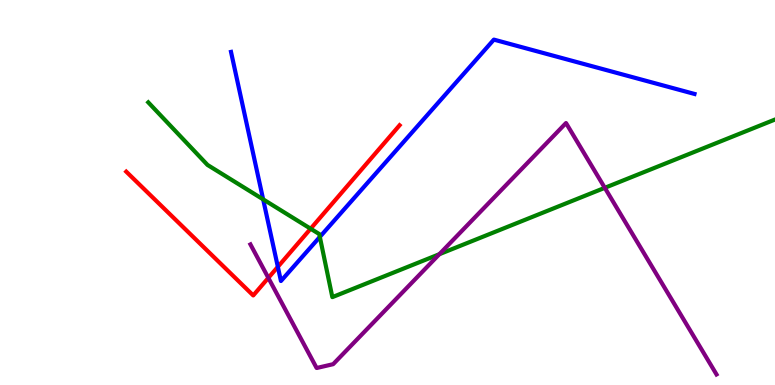[{'lines': ['blue', 'red'], 'intersections': [{'x': 3.59, 'y': 3.07}]}, {'lines': ['green', 'red'], 'intersections': [{'x': 4.01, 'y': 4.06}]}, {'lines': ['purple', 'red'], 'intersections': [{'x': 3.46, 'y': 2.78}]}, {'lines': ['blue', 'green'], 'intersections': [{'x': 3.4, 'y': 4.82}, {'x': 4.13, 'y': 3.85}]}, {'lines': ['blue', 'purple'], 'intersections': []}, {'lines': ['green', 'purple'], 'intersections': [{'x': 5.67, 'y': 3.4}, {'x': 7.8, 'y': 5.12}]}]